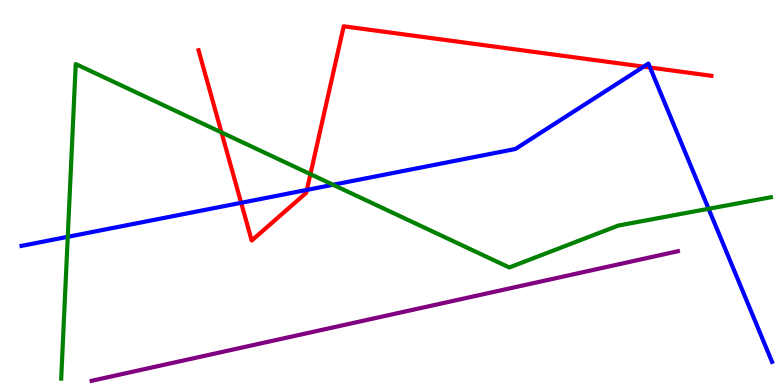[{'lines': ['blue', 'red'], 'intersections': [{'x': 3.11, 'y': 4.73}, {'x': 3.96, 'y': 5.07}, {'x': 8.31, 'y': 8.27}, {'x': 8.39, 'y': 8.25}]}, {'lines': ['green', 'red'], 'intersections': [{'x': 2.86, 'y': 6.56}, {'x': 4.01, 'y': 5.48}]}, {'lines': ['purple', 'red'], 'intersections': []}, {'lines': ['blue', 'green'], 'intersections': [{'x': 0.874, 'y': 3.85}, {'x': 4.3, 'y': 5.2}, {'x': 9.14, 'y': 4.58}]}, {'lines': ['blue', 'purple'], 'intersections': []}, {'lines': ['green', 'purple'], 'intersections': []}]